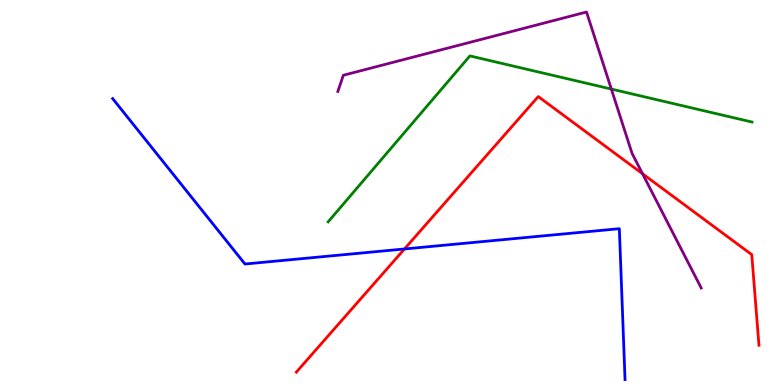[{'lines': ['blue', 'red'], 'intersections': [{'x': 5.22, 'y': 3.53}]}, {'lines': ['green', 'red'], 'intersections': []}, {'lines': ['purple', 'red'], 'intersections': [{'x': 8.29, 'y': 5.49}]}, {'lines': ['blue', 'green'], 'intersections': []}, {'lines': ['blue', 'purple'], 'intersections': []}, {'lines': ['green', 'purple'], 'intersections': [{'x': 7.89, 'y': 7.69}]}]